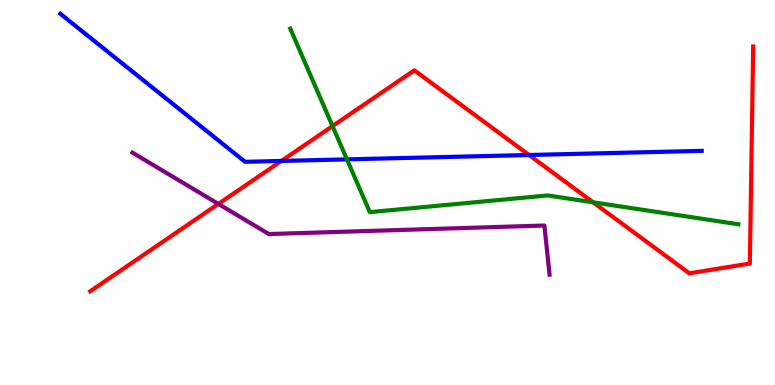[{'lines': ['blue', 'red'], 'intersections': [{'x': 3.63, 'y': 5.82}, {'x': 6.83, 'y': 5.97}]}, {'lines': ['green', 'red'], 'intersections': [{'x': 4.29, 'y': 6.72}, {'x': 7.65, 'y': 4.75}]}, {'lines': ['purple', 'red'], 'intersections': [{'x': 2.82, 'y': 4.7}]}, {'lines': ['blue', 'green'], 'intersections': [{'x': 4.48, 'y': 5.86}]}, {'lines': ['blue', 'purple'], 'intersections': []}, {'lines': ['green', 'purple'], 'intersections': []}]